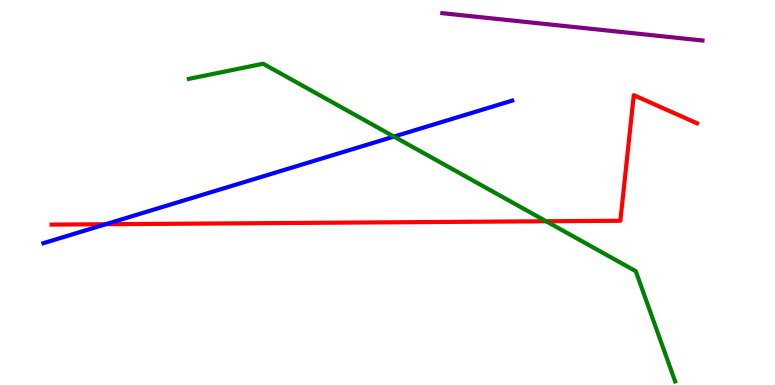[{'lines': ['blue', 'red'], 'intersections': [{'x': 1.36, 'y': 4.18}]}, {'lines': ['green', 'red'], 'intersections': [{'x': 7.05, 'y': 4.25}]}, {'lines': ['purple', 'red'], 'intersections': []}, {'lines': ['blue', 'green'], 'intersections': [{'x': 5.08, 'y': 6.45}]}, {'lines': ['blue', 'purple'], 'intersections': []}, {'lines': ['green', 'purple'], 'intersections': []}]